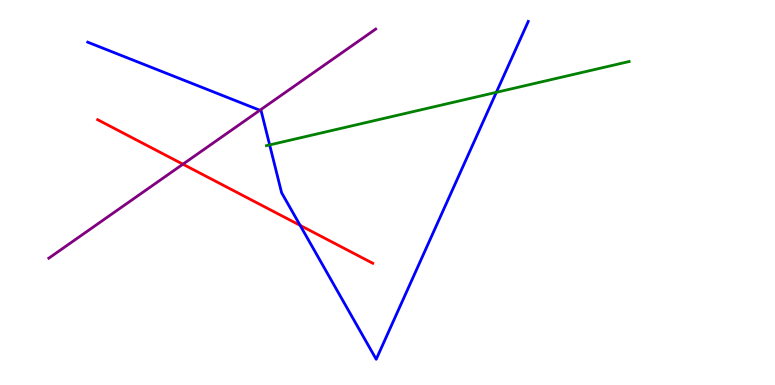[{'lines': ['blue', 'red'], 'intersections': [{'x': 3.87, 'y': 4.15}]}, {'lines': ['green', 'red'], 'intersections': []}, {'lines': ['purple', 'red'], 'intersections': [{'x': 2.36, 'y': 5.74}]}, {'lines': ['blue', 'green'], 'intersections': [{'x': 3.48, 'y': 6.24}, {'x': 6.4, 'y': 7.6}]}, {'lines': ['blue', 'purple'], 'intersections': [{'x': 3.35, 'y': 7.14}]}, {'lines': ['green', 'purple'], 'intersections': []}]